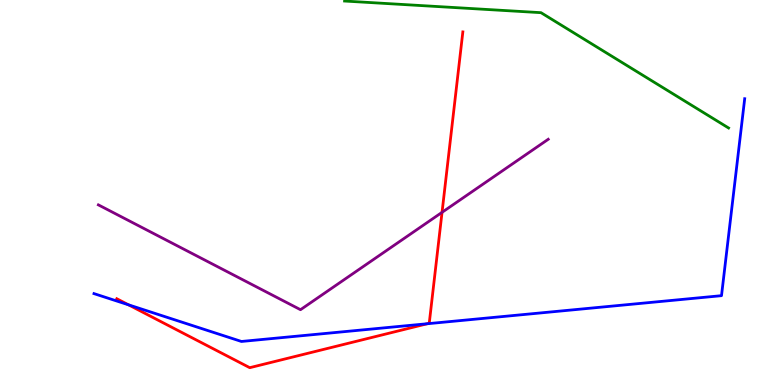[{'lines': ['blue', 'red'], 'intersections': [{'x': 1.66, 'y': 2.08}, {'x': 5.51, 'y': 1.59}]}, {'lines': ['green', 'red'], 'intersections': []}, {'lines': ['purple', 'red'], 'intersections': [{'x': 5.7, 'y': 4.48}]}, {'lines': ['blue', 'green'], 'intersections': []}, {'lines': ['blue', 'purple'], 'intersections': []}, {'lines': ['green', 'purple'], 'intersections': []}]